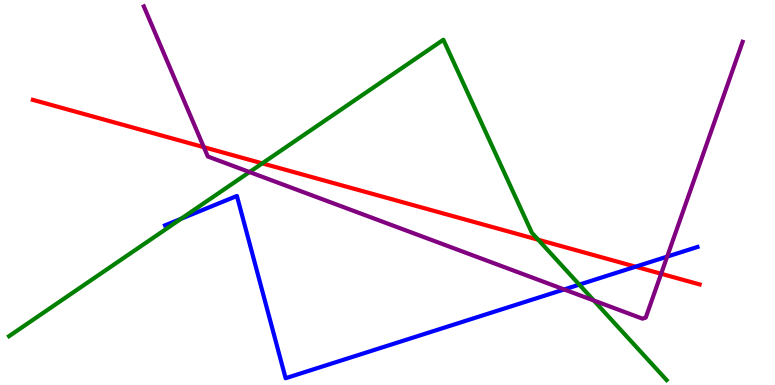[{'lines': ['blue', 'red'], 'intersections': [{'x': 8.2, 'y': 3.07}]}, {'lines': ['green', 'red'], 'intersections': [{'x': 3.38, 'y': 5.76}, {'x': 6.94, 'y': 3.77}]}, {'lines': ['purple', 'red'], 'intersections': [{'x': 2.63, 'y': 6.18}, {'x': 8.53, 'y': 2.89}]}, {'lines': ['blue', 'green'], 'intersections': [{'x': 2.34, 'y': 4.32}, {'x': 7.47, 'y': 2.61}]}, {'lines': ['blue', 'purple'], 'intersections': [{'x': 7.28, 'y': 2.48}, {'x': 8.61, 'y': 3.33}]}, {'lines': ['green', 'purple'], 'intersections': [{'x': 3.22, 'y': 5.53}, {'x': 7.66, 'y': 2.19}]}]